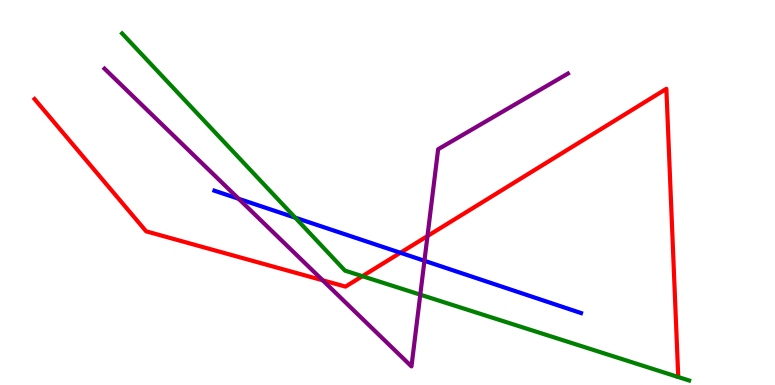[{'lines': ['blue', 'red'], 'intersections': [{'x': 5.17, 'y': 3.43}]}, {'lines': ['green', 'red'], 'intersections': [{'x': 4.68, 'y': 2.83}]}, {'lines': ['purple', 'red'], 'intersections': [{'x': 4.16, 'y': 2.72}, {'x': 5.52, 'y': 3.87}]}, {'lines': ['blue', 'green'], 'intersections': [{'x': 3.81, 'y': 4.35}]}, {'lines': ['blue', 'purple'], 'intersections': [{'x': 3.08, 'y': 4.84}, {'x': 5.48, 'y': 3.23}]}, {'lines': ['green', 'purple'], 'intersections': [{'x': 5.42, 'y': 2.35}]}]